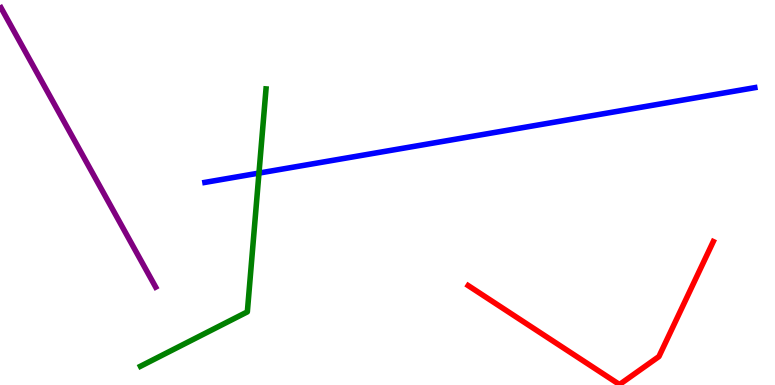[{'lines': ['blue', 'red'], 'intersections': []}, {'lines': ['green', 'red'], 'intersections': []}, {'lines': ['purple', 'red'], 'intersections': []}, {'lines': ['blue', 'green'], 'intersections': [{'x': 3.34, 'y': 5.5}]}, {'lines': ['blue', 'purple'], 'intersections': []}, {'lines': ['green', 'purple'], 'intersections': []}]